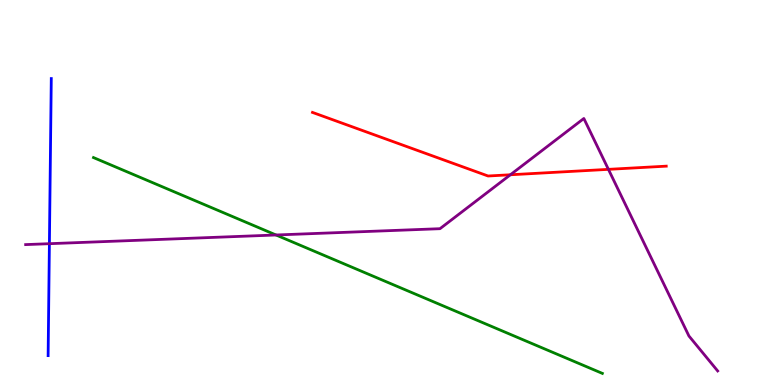[{'lines': ['blue', 'red'], 'intersections': []}, {'lines': ['green', 'red'], 'intersections': []}, {'lines': ['purple', 'red'], 'intersections': [{'x': 6.59, 'y': 5.46}, {'x': 7.85, 'y': 5.6}]}, {'lines': ['blue', 'green'], 'intersections': []}, {'lines': ['blue', 'purple'], 'intersections': [{'x': 0.637, 'y': 3.67}]}, {'lines': ['green', 'purple'], 'intersections': [{'x': 3.56, 'y': 3.9}]}]